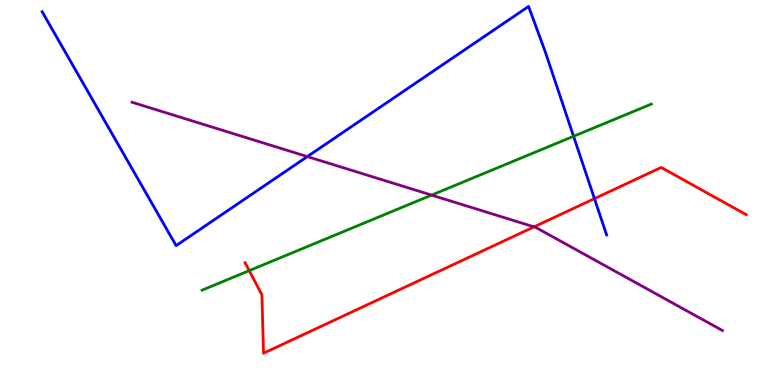[{'lines': ['blue', 'red'], 'intersections': [{'x': 7.67, 'y': 4.84}]}, {'lines': ['green', 'red'], 'intersections': [{'x': 3.22, 'y': 2.97}]}, {'lines': ['purple', 'red'], 'intersections': [{'x': 6.89, 'y': 4.11}]}, {'lines': ['blue', 'green'], 'intersections': [{'x': 7.4, 'y': 6.46}]}, {'lines': ['blue', 'purple'], 'intersections': [{'x': 3.97, 'y': 5.93}]}, {'lines': ['green', 'purple'], 'intersections': [{'x': 5.57, 'y': 4.93}]}]